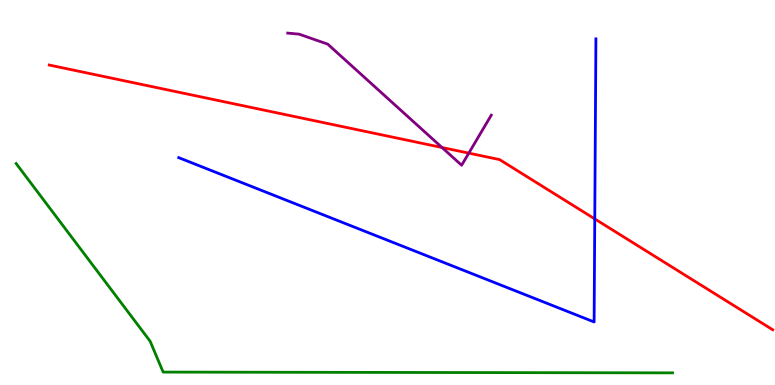[{'lines': ['blue', 'red'], 'intersections': [{'x': 7.67, 'y': 4.31}]}, {'lines': ['green', 'red'], 'intersections': []}, {'lines': ['purple', 'red'], 'intersections': [{'x': 5.7, 'y': 6.17}, {'x': 6.05, 'y': 6.02}]}, {'lines': ['blue', 'green'], 'intersections': []}, {'lines': ['blue', 'purple'], 'intersections': []}, {'lines': ['green', 'purple'], 'intersections': []}]